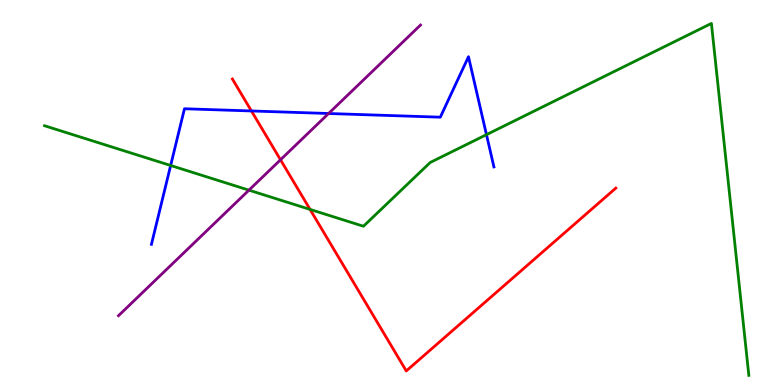[{'lines': ['blue', 'red'], 'intersections': [{'x': 3.24, 'y': 7.12}]}, {'lines': ['green', 'red'], 'intersections': [{'x': 4.0, 'y': 4.56}]}, {'lines': ['purple', 'red'], 'intersections': [{'x': 3.62, 'y': 5.85}]}, {'lines': ['blue', 'green'], 'intersections': [{'x': 2.2, 'y': 5.7}, {'x': 6.28, 'y': 6.5}]}, {'lines': ['blue', 'purple'], 'intersections': [{'x': 4.24, 'y': 7.05}]}, {'lines': ['green', 'purple'], 'intersections': [{'x': 3.21, 'y': 5.06}]}]